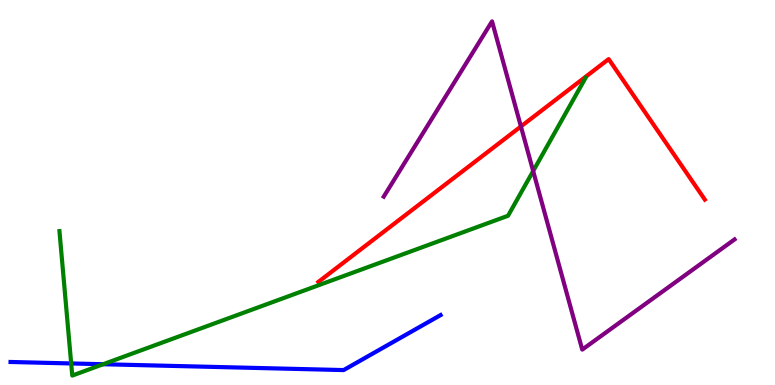[{'lines': ['blue', 'red'], 'intersections': []}, {'lines': ['green', 'red'], 'intersections': []}, {'lines': ['purple', 'red'], 'intersections': [{'x': 6.72, 'y': 6.72}]}, {'lines': ['blue', 'green'], 'intersections': [{'x': 0.919, 'y': 0.56}, {'x': 1.33, 'y': 0.539}]}, {'lines': ['blue', 'purple'], 'intersections': []}, {'lines': ['green', 'purple'], 'intersections': [{'x': 6.88, 'y': 5.56}]}]